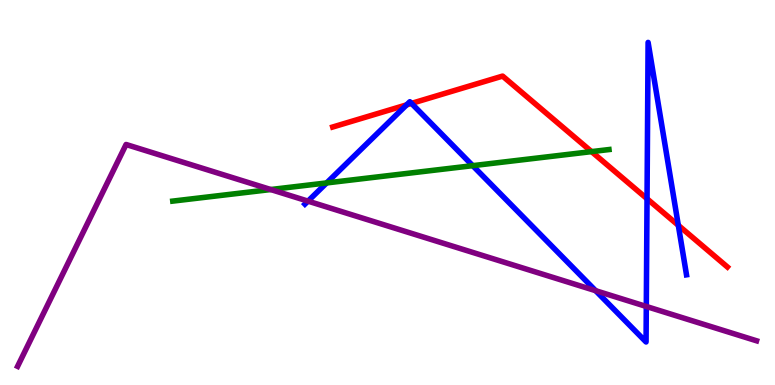[{'lines': ['blue', 'red'], 'intersections': [{'x': 5.25, 'y': 7.28}, {'x': 5.31, 'y': 7.31}, {'x': 8.35, 'y': 4.84}, {'x': 8.75, 'y': 4.15}]}, {'lines': ['green', 'red'], 'intersections': [{'x': 7.63, 'y': 6.06}]}, {'lines': ['purple', 'red'], 'intersections': []}, {'lines': ['blue', 'green'], 'intersections': [{'x': 4.21, 'y': 5.25}, {'x': 6.1, 'y': 5.7}]}, {'lines': ['blue', 'purple'], 'intersections': [{'x': 3.97, 'y': 4.78}, {'x': 7.69, 'y': 2.45}, {'x': 8.34, 'y': 2.04}]}, {'lines': ['green', 'purple'], 'intersections': [{'x': 3.49, 'y': 5.08}]}]